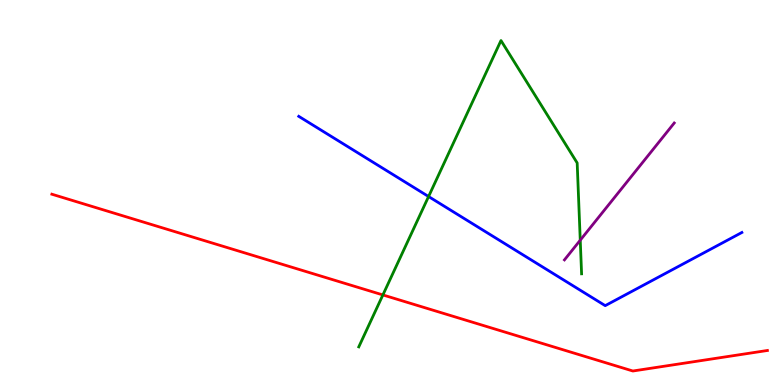[{'lines': ['blue', 'red'], 'intersections': []}, {'lines': ['green', 'red'], 'intersections': [{'x': 4.94, 'y': 2.34}]}, {'lines': ['purple', 'red'], 'intersections': []}, {'lines': ['blue', 'green'], 'intersections': [{'x': 5.53, 'y': 4.9}]}, {'lines': ['blue', 'purple'], 'intersections': []}, {'lines': ['green', 'purple'], 'intersections': [{'x': 7.49, 'y': 3.76}]}]